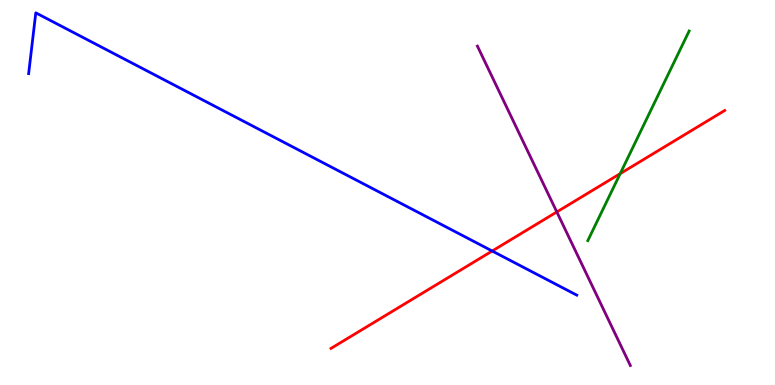[{'lines': ['blue', 'red'], 'intersections': [{'x': 6.35, 'y': 3.48}]}, {'lines': ['green', 'red'], 'intersections': [{'x': 8.0, 'y': 5.49}]}, {'lines': ['purple', 'red'], 'intersections': [{'x': 7.18, 'y': 4.5}]}, {'lines': ['blue', 'green'], 'intersections': []}, {'lines': ['blue', 'purple'], 'intersections': []}, {'lines': ['green', 'purple'], 'intersections': []}]